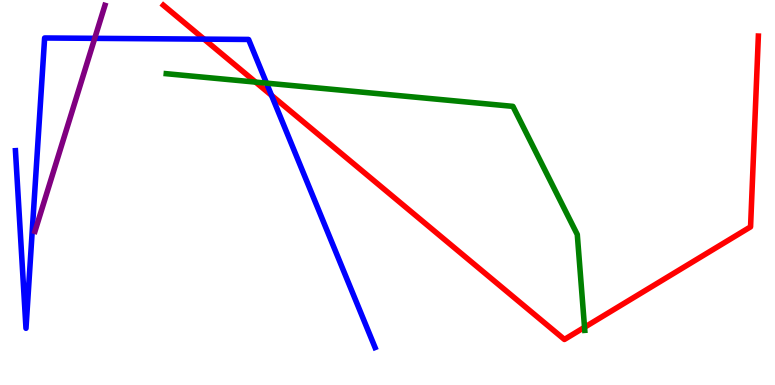[{'lines': ['blue', 'red'], 'intersections': [{'x': 2.63, 'y': 8.98}, {'x': 3.5, 'y': 7.52}]}, {'lines': ['green', 'red'], 'intersections': [{'x': 3.3, 'y': 7.87}, {'x': 7.54, 'y': 1.5}]}, {'lines': ['purple', 'red'], 'intersections': []}, {'lines': ['blue', 'green'], 'intersections': [{'x': 3.44, 'y': 7.84}]}, {'lines': ['blue', 'purple'], 'intersections': [{'x': 1.22, 'y': 9.0}]}, {'lines': ['green', 'purple'], 'intersections': []}]